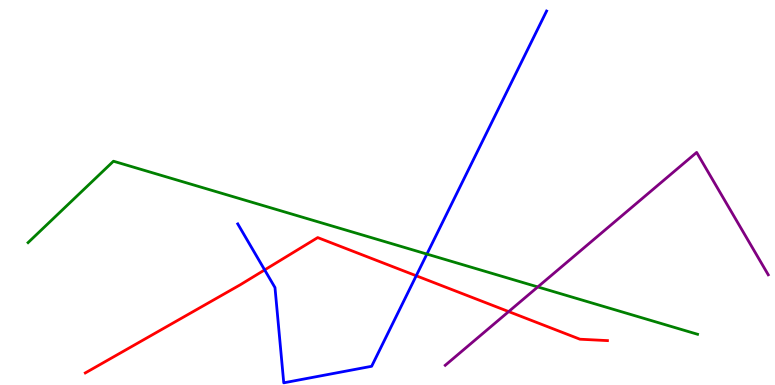[{'lines': ['blue', 'red'], 'intersections': [{'x': 3.41, 'y': 2.99}, {'x': 5.37, 'y': 2.84}]}, {'lines': ['green', 'red'], 'intersections': []}, {'lines': ['purple', 'red'], 'intersections': [{'x': 6.56, 'y': 1.91}]}, {'lines': ['blue', 'green'], 'intersections': [{'x': 5.51, 'y': 3.4}]}, {'lines': ['blue', 'purple'], 'intersections': []}, {'lines': ['green', 'purple'], 'intersections': [{'x': 6.94, 'y': 2.55}]}]